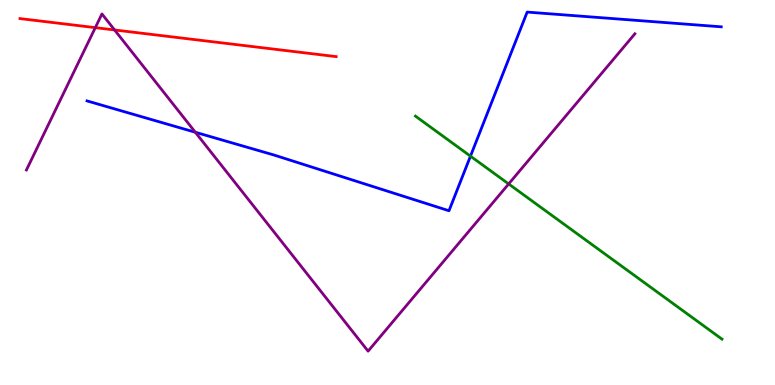[{'lines': ['blue', 'red'], 'intersections': []}, {'lines': ['green', 'red'], 'intersections': []}, {'lines': ['purple', 'red'], 'intersections': [{'x': 1.23, 'y': 9.28}, {'x': 1.48, 'y': 9.22}]}, {'lines': ['blue', 'green'], 'intersections': [{'x': 6.07, 'y': 5.94}]}, {'lines': ['blue', 'purple'], 'intersections': [{'x': 2.52, 'y': 6.56}]}, {'lines': ['green', 'purple'], 'intersections': [{'x': 6.56, 'y': 5.22}]}]